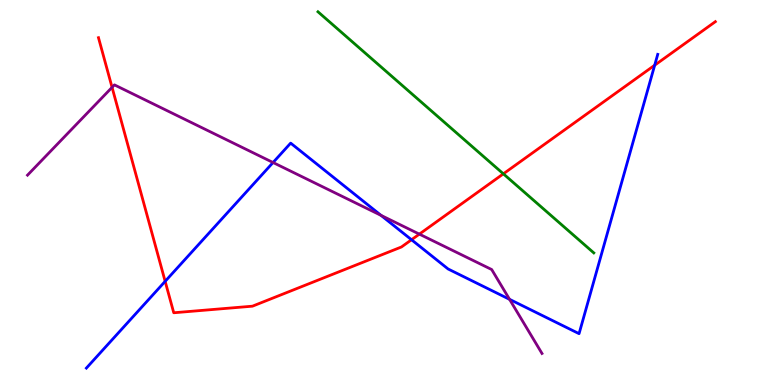[{'lines': ['blue', 'red'], 'intersections': [{'x': 2.13, 'y': 2.69}, {'x': 5.31, 'y': 3.77}, {'x': 8.45, 'y': 8.31}]}, {'lines': ['green', 'red'], 'intersections': [{'x': 6.49, 'y': 5.48}]}, {'lines': ['purple', 'red'], 'intersections': [{'x': 1.45, 'y': 7.73}, {'x': 5.41, 'y': 3.92}]}, {'lines': ['blue', 'green'], 'intersections': []}, {'lines': ['blue', 'purple'], 'intersections': [{'x': 3.52, 'y': 5.78}, {'x': 4.92, 'y': 4.41}, {'x': 6.57, 'y': 2.23}]}, {'lines': ['green', 'purple'], 'intersections': []}]